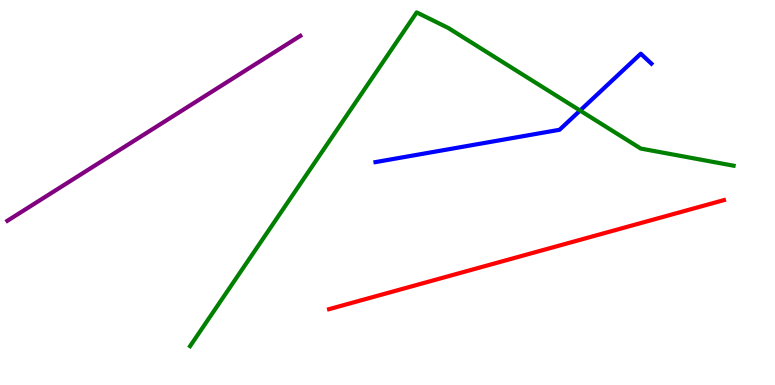[{'lines': ['blue', 'red'], 'intersections': []}, {'lines': ['green', 'red'], 'intersections': []}, {'lines': ['purple', 'red'], 'intersections': []}, {'lines': ['blue', 'green'], 'intersections': [{'x': 7.48, 'y': 7.13}]}, {'lines': ['blue', 'purple'], 'intersections': []}, {'lines': ['green', 'purple'], 'intersections': []}]